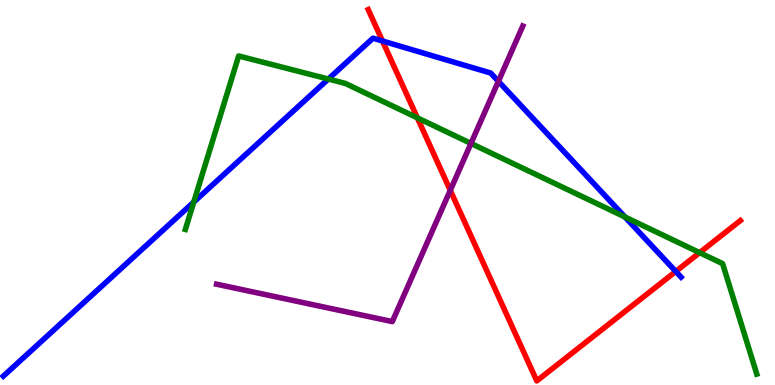[{'lines': ['blue', 'red'], 'intersections': [{'x': 4.93, 'y': 8.94}, {'x': 8.72, 'y': 2.95}]}, {'lines': ['green', 'red'], 'intersections': [{'x': 5.39, 'y': 6.94}, {'x': 9.03, 'y': 3.44}]}, {'lines': ['purple', 'red'], 'intersections': [{'x': 5.81, 'y': 5.06}]}, {'lines': ['blue', 'green'], 'intersections': [{'x': 2.5, 'y': 4.75}, {'x': 4.24, 'y': 7.95}, {'x': 8.06, 'y': 4.36}]}, {'lines': ['blue', 'purple'], 'intersections': [{'x': 6.43, 'y': 7.89}]}, {'lines': ['green', 'purple'], 'intersections': [{'x': 6.08, 'y': 6.27}]}]